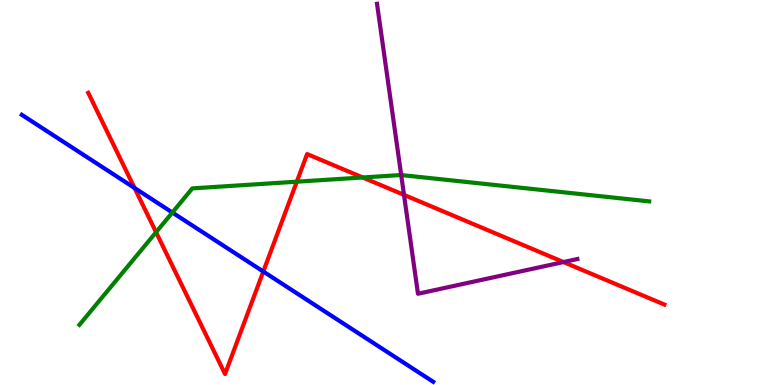[{'lines': ['blue', 'red'], 'intersections': [{'x': 1.74, 'y': 5.12}, {'x': 3.4, 'y': 2.95}]}, {'lines': ['green', 'red'], 'intersections': [{'x': 2.01, 'y': 3.97}, {'x': 3.83, 'y': 5.28}, {'x': 4.68, 'y': 5.39}]}, {'lines': ['purple', 'red'], 'intersections': [{'x': 5.21, 'y': 4.94}, {'x': 7.27, 'y': 3.19}]}, {'lines': ['blue', 'green'], 'intersections': [{'x': 2.22, 'y': 4.48}]}, {'lines': ['blue', 'purple'], 'intersections': []}, {'lines': ['green', 'purple'], 'intersections': [{'x': 5.18, 'y': 5.45}]}]